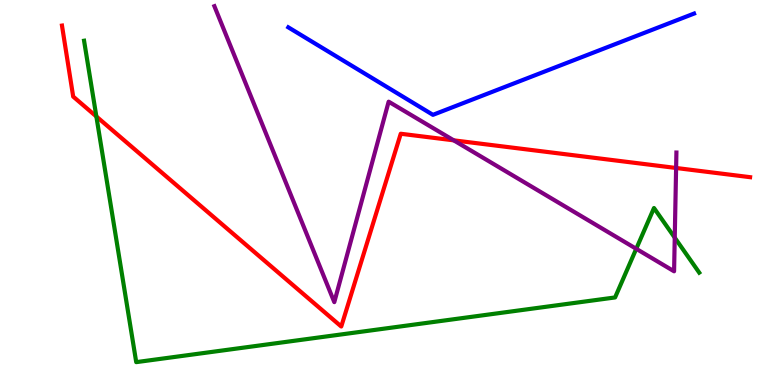[{'lines': ['blue', 'red'], 'intersections': []}, {'lines': ['green', 'red'], 'intersections': [{'x': 1.24, 'y': 6.97}]}, {'lines': ['purple', 'red'], 'intersections': [{'x': 5.85, 'y': 6.35}, {'x': 8.72, 'y': 5.64}]}, {'lines': ['blue', 'green'], 'intersections': []}, {'lines': ['blue', 'purple'], 'intersections': []}, {'lines': ['green', 'purple'], 'intersections': [{'x': 8.21, 'y': 3.54}, {'x': 8.71, 'y': 3.83}]}]